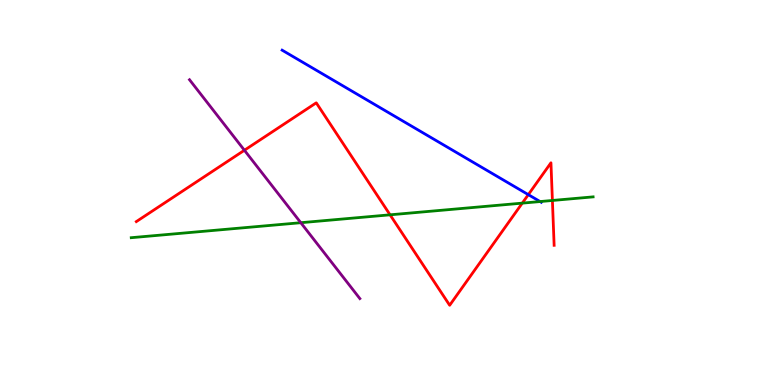[{'lines': ['blue', 'red'], 'intersections': [{'x': 6.82, 'y': 4.94}]}, {'lines': ['green', 'red'], 'intersections': [{'x': 5.03, 'y': 4.42}, {'x': 6.74, 'y': 4.72}, {'x': 7.13, 'y': 4.79}]}, {'lines': ['purple', 'red'], 'intersections': [{'x': 3.15, 'y': 6.1}]}, {'lines': ['blue', 'green'], 'intersections': [{'x': 6.97, 'y': 4.76}]}, {'lines': ['blue', 'purple'], 'intersections': []}, {'lines': ['green', 'purple'], 'intersections': [{'x': 3.88, 'y': 4.22}]}]